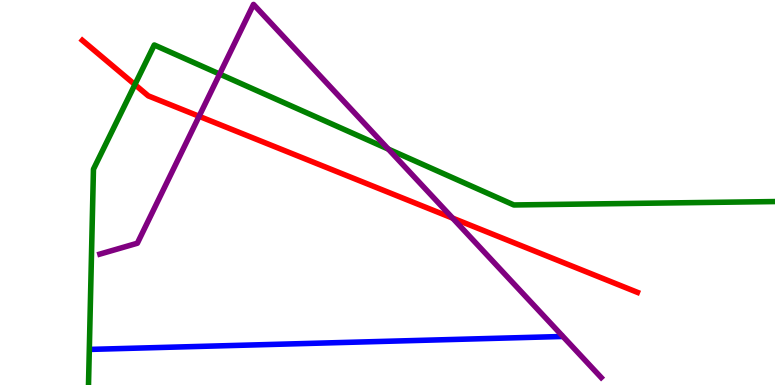[{'lines': ['blue', 'red'], 'intersections': []}, {'lines': ['green', 'red'], 'intersections': [{'x': 1.74, 'y': 7.8}]}, {'lines': ['purple', 'red'], 'intersections': [{'x': 2.57, 'y': 6.98}, {'x': 5.84, 'y': 4.33}]}, {'lines': ['blue', 'green'], 'intersections': []}, {'lines': ['blue', 'purple'], 'intersections': []}, {'lines': ['green', 'purple'], 'intersections': [{'x': 2.83, 'y': 8.08}, {'x': 5.01, 'y': 6.13}]}]